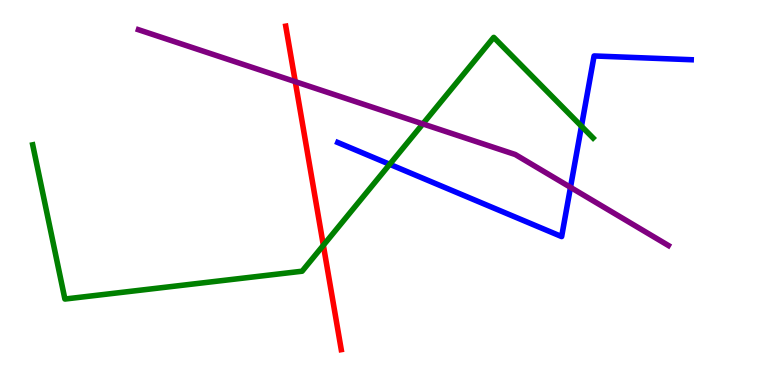[{'lines': ['blue', 'red'], 'intersections': []}, {'lines': ['green', 'red'], 'intersections': [{'x': 4.17, 'y': 3.63}]}, {'lines': ['purple', 'red'], 'intersections': [{'x': 3.81, 'y': 7.88}]}, {'lines': ['blue', 'green'], 'intersections': [{'x': 5.03, 'y': 5.73}, {'x': 7.5, 'y': 6.72}]}, {'lines': ['blue', 'purple'], 'intersections': [{'x': 7.36, 'y': 5.13}]}, {'lines': ['green', 'purple'], 'intersections': [{'x': 5.46, 'y': 6.78}]}]